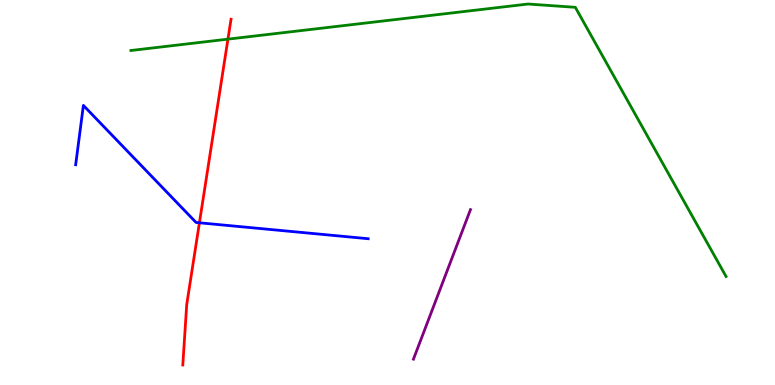[{'lines': ['blue', 'red'], 'intersections': [{'x': 2.57, 'y': 4.21}]}, {'lines': ['green', 'red'], 'intersections': [{'x': 2.94, 'y': 8.98}]}, {'lines': ['purple', 'red'], 'intersections': []}, {'lines': ['blue', 'green'], 'intersections': []}, {'lines': ['blue', 'purple'], 'intersections': []}, {'lines': ['green', 'purple'], 'intersections': []}]